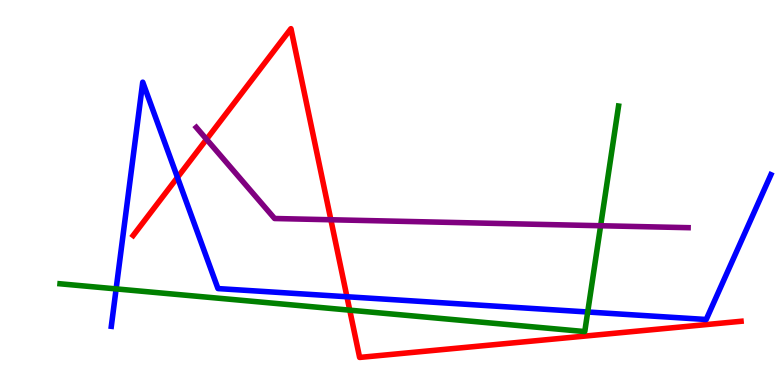[{'lines': ['blue', 'red'], 'intersections': [{'x': 2.29, 'y': 5.39}, {'x': 4.48, 'y': 2.29}]}, {'lines': ['green', 'red'], 'intersections': [{'x': 4.51, 'y': 1.94}]}, {'lines': ['purple', 'red'], 'intersections': [{'x': 2.66, 'y': 6.38}, {'x': 4.27, 'y': 4.29}]}, {'lines': ['blue', 'green'], 'intersections': [{'x': 1.5, 'y': 2.5}, {'x': 7.58, 'y': 1.9}]}, {'lines': ['blue', 'purple'], 'intersections': []}, {'lines': ['green', 'purple'], 'intersections': [{'x': 7.75, 'y': 4.14}]}]